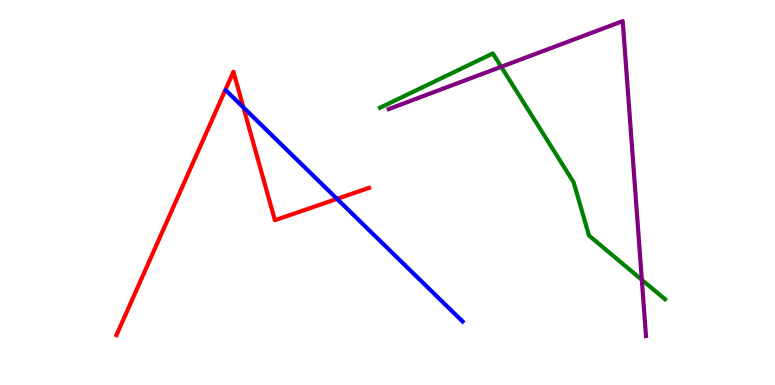[{'lines': ['blue', 'red'], 'intersections': [{'x': 3.14, 'y': 7.21}, {'x': 4.35, 'y': 4.83}]}, {'lines': ['green', 'red'], 'intersections': []}, {'lines': ['purple', 'red'], 'intersections': []}, {'lines': ['blue', 'green'], 'intersections': []}, {'lines': ['blue', 'purple'], 'intersections': []}, {'lines': ['green', 'purple'], 'intersections': [{'x': 6.47, 'y': 8.26}, {'x': 8.28, 'y': 2.73}]}]